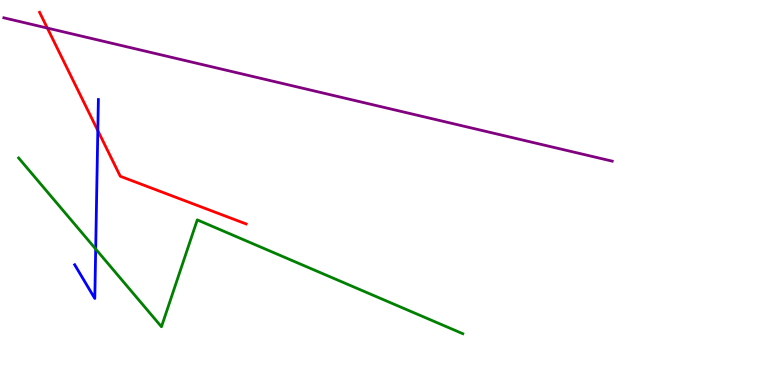[{'lines': ['blue', 'red'], 'intersections': [{'x': 1.26, 'y': 6.61}]}, {'lines': ['green', 'red'], 'intersections': []}, {'lines': ['purple', 'red'], 'intersections': [{'x': 0.611, 'y': 9.27}]}, {'lines': ['blue', 'green'], 'intersections': [{'x': 1.23, 'y': 3.53}]}, {'lines': ['blue', 'purple'], 'intersections': []}, {'lines': ['green', 'purple'], 'intersections': []}]